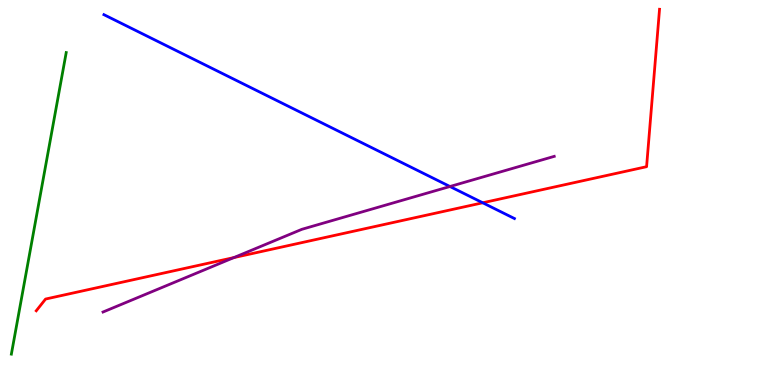[{'lines': ['blue', 'red'], 'intersections': [{'x': 6.23, 'y': 4.73}]}, {'lines': ['green', 'red'], 'intersections': []}, {'lines': ['purple', 'red'], 'intersections': [{'x': 3.02, 'y': 3.31}]}, {'lines': ['blue', 'green'], 'intersections': []}, {'lines': ['blue', 'purple'], 'intersections': [{'x': 5.81, 'y': 5.16}]}, {'lines': ['green', 'purple'], 'intersections': []}]